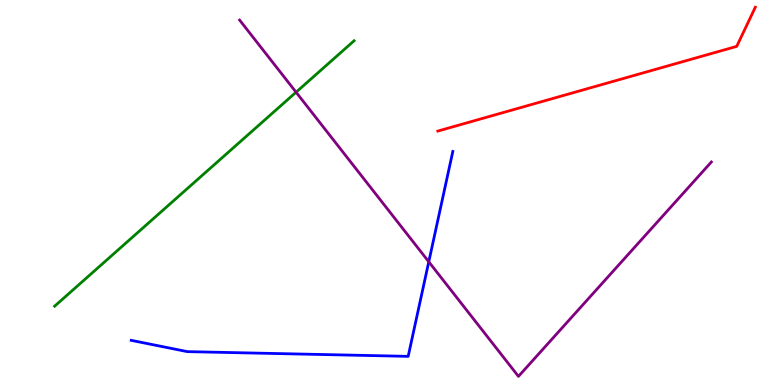[{'lines': ['blue', 'red'], 'intersections': []}, {'lines': ['green', 'red'], 'intersections': []}, {'lines': ['purple', 'red'], 'intersections': []}, {'lines': ['blue', 'green'], 'intersections': []}, {'lines': ['blue', 'purple'], 'intersections': [{'x': 5.53, 'y': 3.2}]}, {'lines': ['green', 'purple'], 'intersections': [{'x': 3.82, 'y': 7.61}]}]